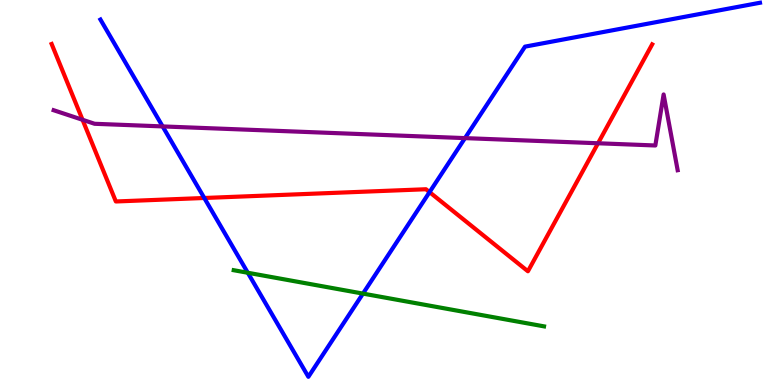[{'lines': ['blue', 'red'], 'intersections': [{'x': 2.64, 'y': 4.86}, {'x': 5.54, 'y': 5.01}]}, {'lines': ['green', 'red'], 'intersections': []}, {'lines': ['purple', 'red'], 'intersections': [{'x': 1.07, 'y': 6.89}, {'x': 7.72, 'y': 6.28}]}, {'lines': ['blue', 'green'], 'intersections': [{'x': 3.2, 'y': 2.92}, {'x': 4.68, 'y': 2.37}]}, {'lines': ['blue', 'purple'], 'intersections': [{'x': 2.1, 'y': 6.72}, {'x': 6.0, 'y': 6.41}]}, {'lines': ['green', 'purple'], 'intersections': []}]